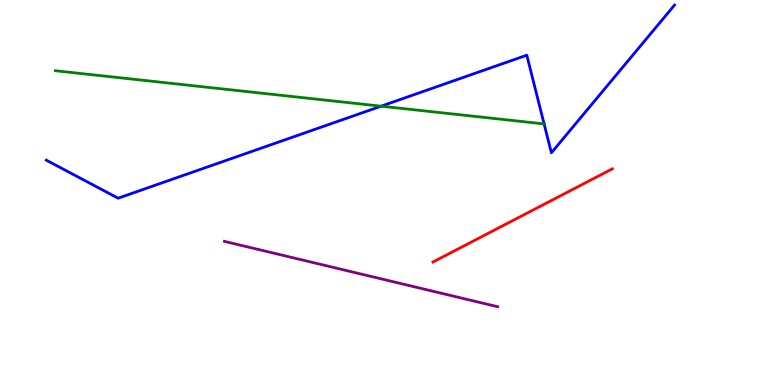[{'lines': ['blue', 'red'], 'intersections': []}, {'lines': ['green', 'red'], 'intersections': []}, {'lines': ['purple', 'red'], 'intersections': []}, {'lines': ['blue', 'green'], 'intersections': [{'x': 4.92, 'y': 7.24}, {'x': 7.02, 'y': 6.78}]}, {'lines': ['blue', 'purple'], 'intersections': []}, {'lines': ['green', 'purple'], 'intersections': []}]